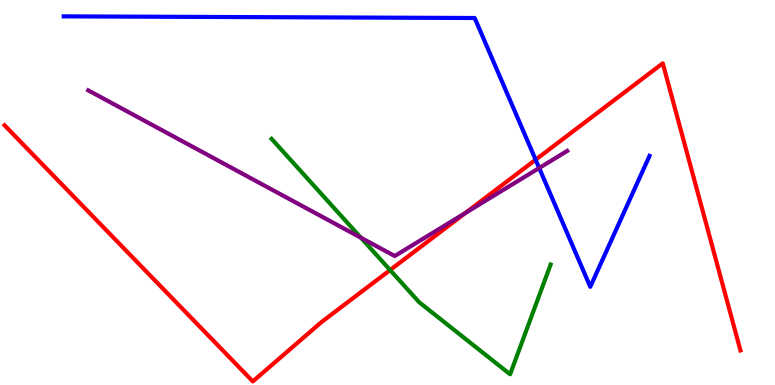[{'lines': ['blue', 'red'], 'intersections': [{'x': 6.91, 'y': 5.85}]}, {'lines': ['green', 'red'], 'intersections': [{'x': 5.03, 'y': 2.99}]}, {'lines': ['purple', 'red'], 'intersections': [{'x': 6.01, 'y': 4.47}]}, {'lines': ['blue', 'green'], 'intersections': []}, {'lines': ['blue', 'purple'], 'intersections': [{'x': 6.96, 'y': 5.64}]}, {'lines': ['green', 'purple'], 'intersections': [{'x': 4.66, 'y': 3.83}]}]